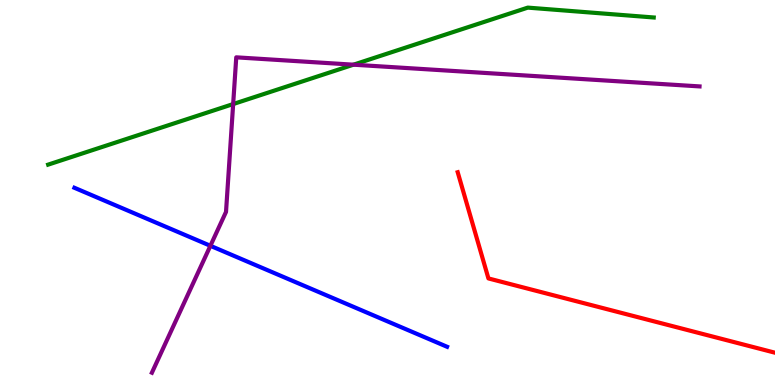[{'lines': ['blue', 'red'], 'intersections': []}, {'lines': ['green', 'red'], 'intersections': []}, {'lines': ['purple', 'red'], 'intersections': []}, {'lines': ['blue', 'green'], 'intersections': []}, {'lines': ['blue', 'purple'], 'intersections': [{'x': 2.71, 'y': 3.62}]}, {'lines': ['green', 'purple'], 'intersections': [{'x': 3.01, 'y': 7.3}, {'x': 4.56, 'y': 8.32}]}]